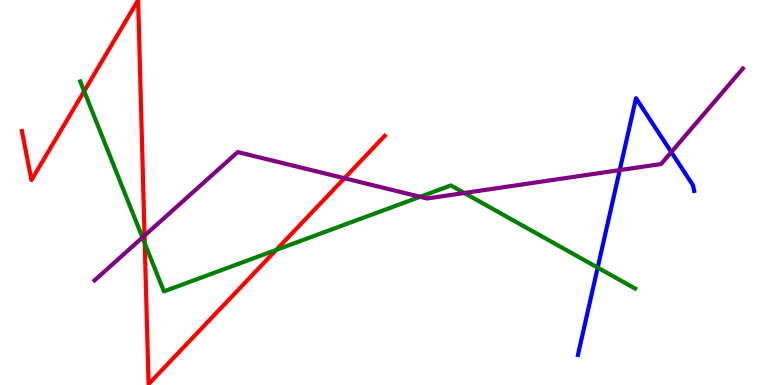[{'lines': ['blue', 'red'], 'intersections': []}, {'lines': ['green', 'red'], 'intersections': [{'x': 1.09, 'y': 7.63}, {'x': 1.87, 'y': 3.68}, {'x': 3.56, 'y': 3.51}]}, {'lines': ['purple', 'red'], 'intersections': [{'x': 1.86, 'y': 3.88}, {'x': 4.44, 'y': 5.37}]}, {'lines': ['blue', 'green'], 'intersections': [{'x': 7.71, 'y': 3.05}]}, {'lines': ['blue', 'purple'], 'intersections': [{'x': 8.0, 'y': 5.58}, {'x': 8.66, 'y': 6.05}]}, {'lines': ['green', 'purple'], 'intersections': [{'x': 1.84, 'y': 3.83}, {'x': 5.42, 'y': 4.89}, {'x': 5.99, 'y': 4.99}]}]